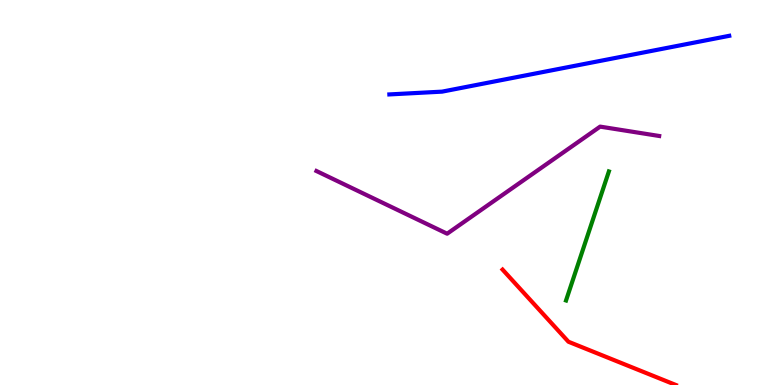[{'lines': ['blue', 'red'], 'intersections': []}, {'lines': ['green', 'red'], 'intersections': []}, {'lines': ['purple', 'red'], 'intersections': []}, {'lines': ['blue', 'green'], 'intersections': []}, {'lines': ['blue', 'purple'], 'intersections': []}, {'lines': ['green', 'purple'], 'intersections': []}]